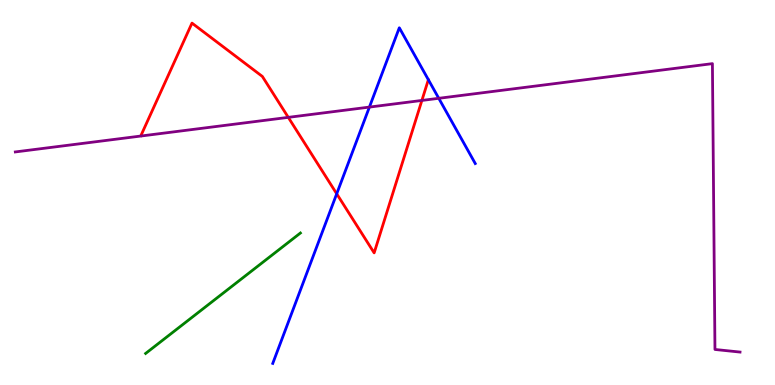[{'lines': ['blue', 'red'], 'intersections': [{'x': 4.34, 'y': 4.97}]}, {'lines': ['green', 'red'], 'intersections': []}, {'lines': ['purple', 'red'], 'intersections': [{'x': 3.72, 'y': 6.95}, {'x': 5.44, 'y': 7.39}]}, {'lines': ['blue', 'green'], 'intersections': []}, {'lines': ['blue', 'purple'], 'intersections': [{'x': 4.77, 'y': 7.22}, {'x': 5.66, 'y': 7.45}]}, {'lines': ['green', 'purple'], 'intersections': []}]